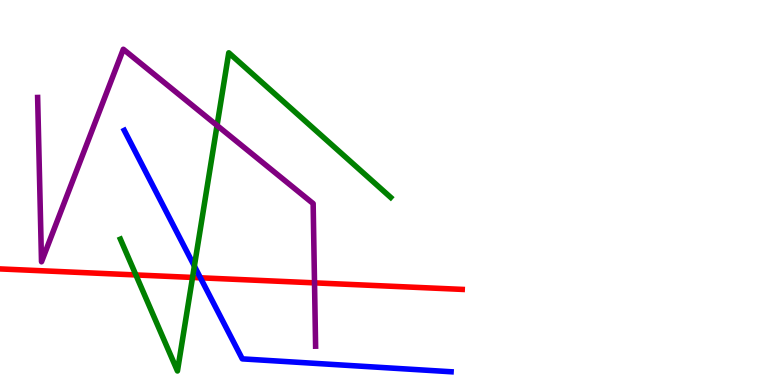[{'lines': ['blue', 'red'], 'intersections': [{'x': 2.59, 'y': 2.78}]}, {'lines': ['green', 'red'], 'intersections': [{'x': 1.75, 'y': 2.86}, {'x': 2.48, 'y': 2.79}]}, {'lines': ['purple', 'red'], 'intersections': [{'x': 4.06, 'y': 2.65}]}, {'lines': ['blue', 'green'], 'intersections': [{'x': 2.51, 'y': 3.09}]}, {'lines': ['blue', 'purple'], 'intersections': []}, {'lines': ['green', 'purple'], 'intersections': [{'x': 2.8, 'y': 6.74}]}]